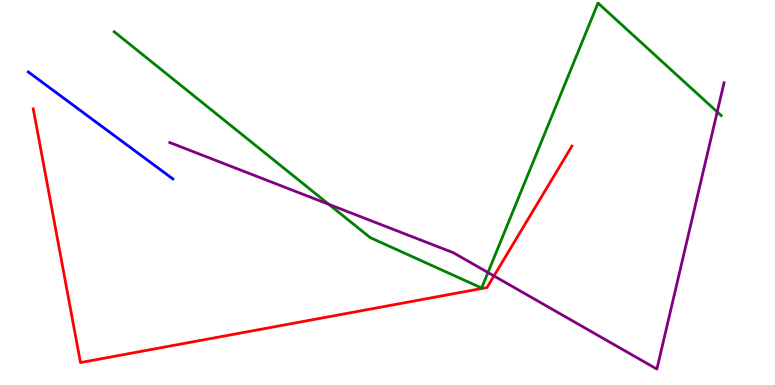[{'lines': ['blue', 'red'], 'intersections': []}, {'lines': ['green', 'red'], 'intersections': []}, {'lines': ['purple', 'red'], 'intersections': [{'x': 6.37, 'y': 2.83}]}, {'lines': ['blue', 'green'], 'intersections': []}, {'lines': ['blue', 'purple'], 'intersections': []}, {'lines': ['green', 'purple'], 'intersections': [{'x': 4.24, 'y': 4.69}, {'x': 6.3, 'y': 2.92}, {'x': 9.25, 'y': 7.09}]}]